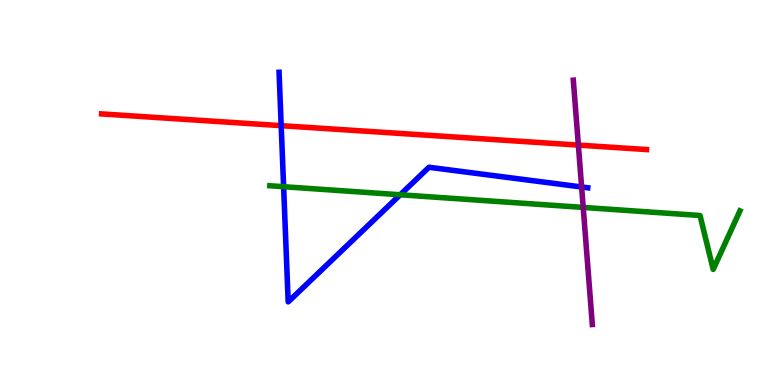[{'lines': ['blue', 'red'], 'intersections': [{'x': 3.63, 'y': 6.74}]}, {'lines': ['green', 'red'], 'intersections': []}, {'lines': ['purple', 'red'], 'intersections': [{'x': 7.46, 'y': 6.23}]}, {'lines': ['blue', 'green'], 'intersections': [{'x': 3.66, 'y': 5.15}, {'x': 5.16, 'y': 4.94}]}, {'lines': ['blue', 'purple'], 'intersections': [{'x': 7.5, 'y': 5.14}]}, {'lines': ['green', 'purple'], 'intersections': [{'x': 7.53, 'y': 4.61}]}]